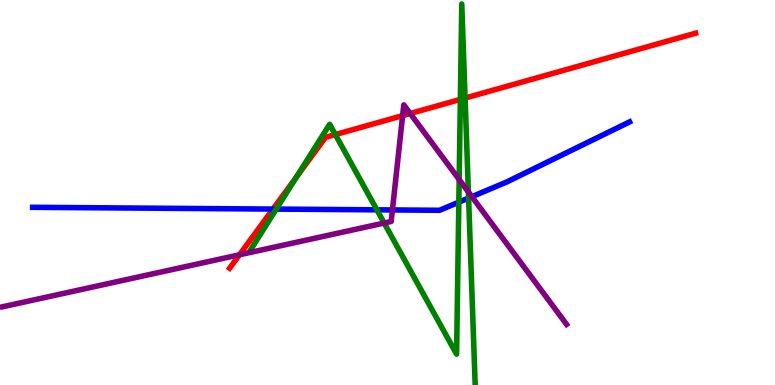[{'lines': ['blue', 'red'], 'intersections': [{'x': 3.52, 'y': 4.57}]}, {'lines': ['green', 'red'], 'intersections': [{'x': 3.83, 'y': 5.4}, {'x': 4.33, 'y': 6.5}, {'x': 5.94, 'y': 7.42}, {'x': 6.0, 'y': 7.45}]}, {'lines': ['purple', 'red'], 'intersections': [{'x': 3.09, 'y': 3.38}, {'x': 5.2, 'y': 7.0}, {'x': 5.29, 'y': 7.05}]}, {'lines': ['blue', 'green'], 'intersections': [{'x': 3.56, 'y': 4.57}, {'x': 4.86, 'y': 4.55}, {'x': 5.92, 'y': 4.75}, {'x': 6.05, 'y': 4.86}]}, {'lines': ['blue', 'purple'], 'intersections': [{'x': 5.06, 'y': 4.55}, {'x': 6.09, 'y': 4.89}]}, {'lines': ['green', 'purple'], 'intersections': [{'x': 4.96, 'y': 4.21}, {'x': 5.92, 'y': 5.34}, {'x': 6.04, 'y': 5.01}]}]